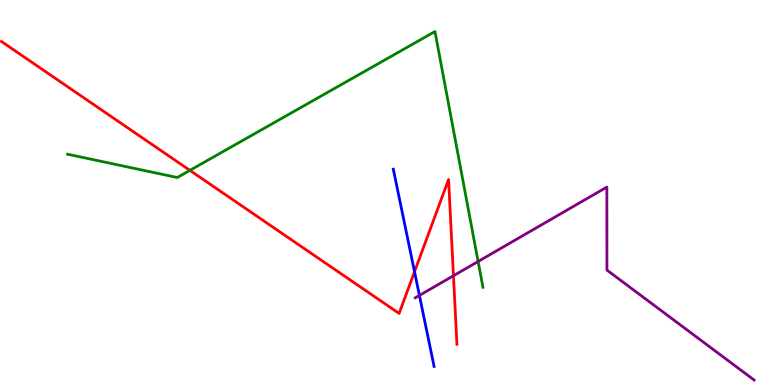[{'lines': ['blue', 'red'], 'intersections': [{'x': 5.35, 'y': 2.94}]}, {'lines': ['green', 'red'], 'intersections': [{'x': 2.45, 'y': 5.57}]}, {'lines': ['purple', 'red'], 'intersections': [{'x': 5.85, 'y': 2.84}]}, {'lines': ['blue', 'green'], 'intersections': []}, {'lines': ['blue', 'purple'], 'intersections': [{'x': 5.41, 'y': 2.33}]}, {'lines': ['green', 'purple'], 'intersections': [{'x': 6.17, 'y': 3.21}]}]